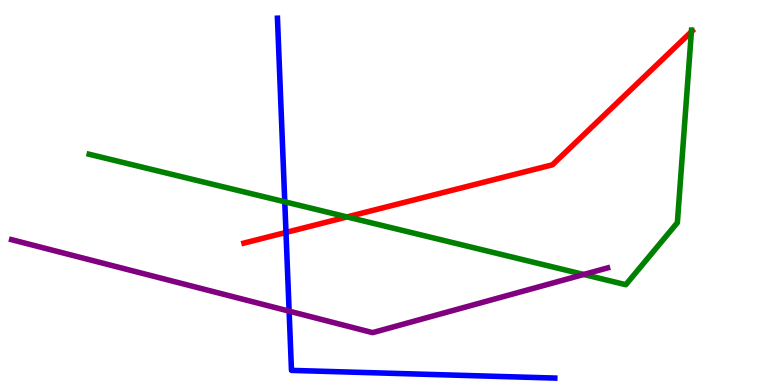[{'lines': ['blue', 'red'], 'intersections': [{'x': 3.69, 'y': 3.96}]}, {'lines': ['green', 'red'], 'intersections': [{'x': 4.48, 'y': 4.37}, {'x': 8.92, 'y': 9.18}]}, {'lines': ['purple', 'red'], 'intersections': []}, {'lines': ['blue', 'green'], 'intersections': [{'x': 3.67, 'y': 4.76}]}, {'lines': ['blue', 'purple'], 'intersections': [{'x': 3.73, 'y': 1.92}]}, {'lines': ['green', 'purple'], 'intersections': [{'x': 7.53, 'y': 2.87}]}]